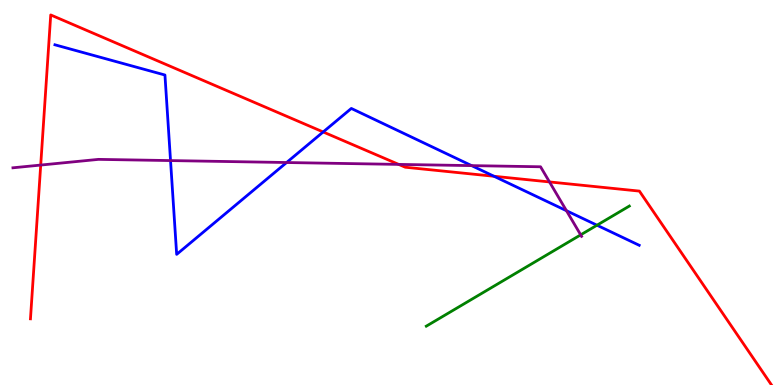[{'lines': ['blue', 'red'], 'intersections': [{'x': 4.17, 'y': 6.57}, {'x': 6.37, 'y': 5.42}]}, {'lines': ['green', 'red'], 'intersections': []}, {'lines': ['purple', 'red'], 'intersections': [{'x': 0.525, 'y': 5.71}, {'x': 5.14, 'y': 5.73}, {'x': 7.09, 'y': 5.27}]}, {'lines': ['blue', 'green'], 'intersections': [{'x': 7.7, 'y': 4.15}]}, {'lines': ['blue', 'purple'], 'intersections': [{'x': 2.2, 'y': 5.83}, {'x': 3.7, 'y': 5.78}, {'x': 6.09, 'y': 5.7}, {'x': 7.31, 'y': 4.53}]}, {'lines': ['green', 'purple'], 'intersections': [{'x': 7.49, 'y': 3.9}]}]